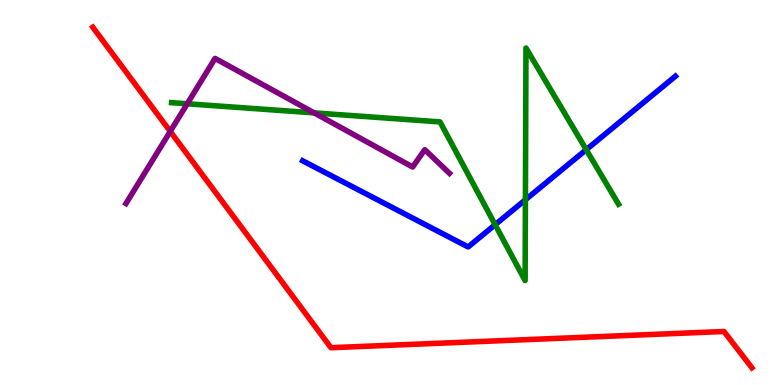[{'lines': ['blue', 'red'], 'intersections': []}, {'lines': ['green', 'red'], 'intersections': []}, {'lines': ['purple', 'red'], 'intersections': [{'x': 2.2, 'y': 6.59}]}, {'lines': ['blue', 'green'], 'intersections': [{'x': 6.39, 'y': 4.16}, {'x': 6.78, 'y': 4.81}, {'x': 7.56, 'y': 6.11}]}, {'lines': ['blue', 'purple'], 'intersections': []}, {'lines': ['green', 'purple'], 'intersections': [{'x': 2.42, 'y': 7.3}, {'x': 4.05, 'y': 7.07}]}]